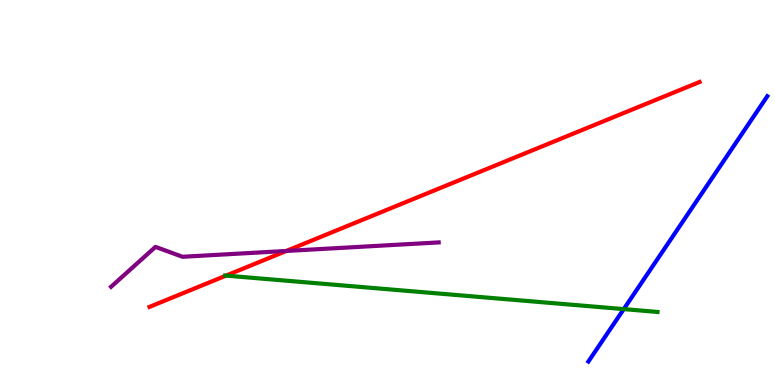[{'lines': ['blue', 'red'], 'intersections': []}, {'lines': ['green', 'red'], 'intersections': [{'x': 2.92, 'y': 2.84}]}, {'lines': ['purple', 'red'], 'intersections': [{'x': 3.69, 'y': 3.48}]}, {'lines': ['blue', 'green'], 'intersections': [{'x': 8.05, 'y': 1.97}]}, {'lines': ['blue', 'purple'], 'intersections': []}, {'lines': ['green', 'purple'], 'intersections': []}]